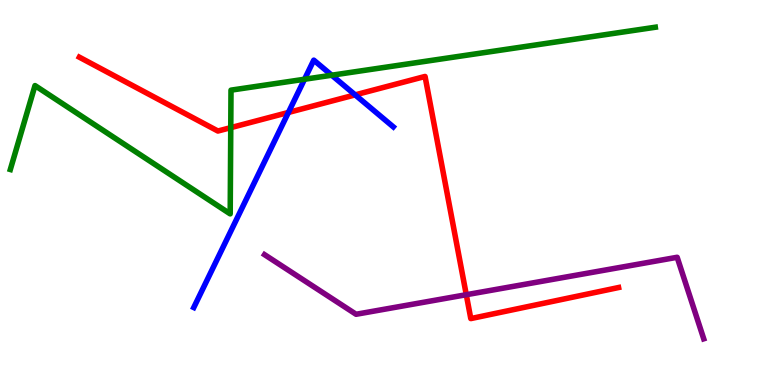[{'lines': ['blue', 'red'], 'intersections': [{'x': 3.72, 'y': 7.08}, {'x': 4.58, 'y': 7.54}]}, {'lines': ['green', 'red'], 'intersections': [{'x': 2.98, 'y': 6.68}]}, {'lines': ['purple', 'red'], 'intersections': [{'x': 6.02, 'y': 2.35}]}, {'lines': ['blue', 'green'], 'intersections': [{'x': 3.93, 'y': 7.94}, {'x': 4.28, 'y': 8.05}]}, {'lines': ['blue', 'purple'], 'intersections': []}, {'lines': ['green', 'purple'], 'intersections': []}]